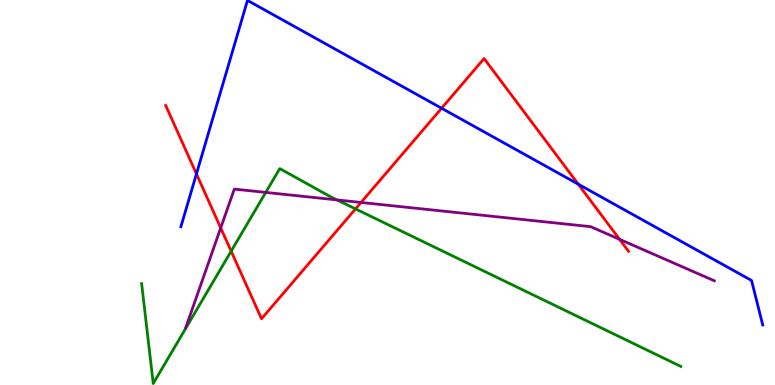[{'lines': ['blue', 'red'], 'intersections': [{'x': 2.53, 'y': 5.48}, {'x': 5.7, 'y': 7.19}, {'x': 7.46, 'y': 5.22}]}, {'lines': ['green', 'red'], 'intersections': [{'x': 2.98, 'y': 3.48}, {'x': 4.59, 'y': 4.57}]}, {'lines': ['purple', 'red'], 'intersections': [{'x': 2.85, 'y': 4.08}, {'x': 4.66, 'y': 4.74}, {'x': 7.99, 'y': 3.78}]}, {'lines': ['blue', 'green'], 'intersections': []}, {'lines': ['blue', 'purple'], 'intersections': []}, {'lines': ['green', 'purple'], 'intersections': [{'x': 3.43, 'y': 5.0}, {'x': 4.35, 'y': 4.81}]}]